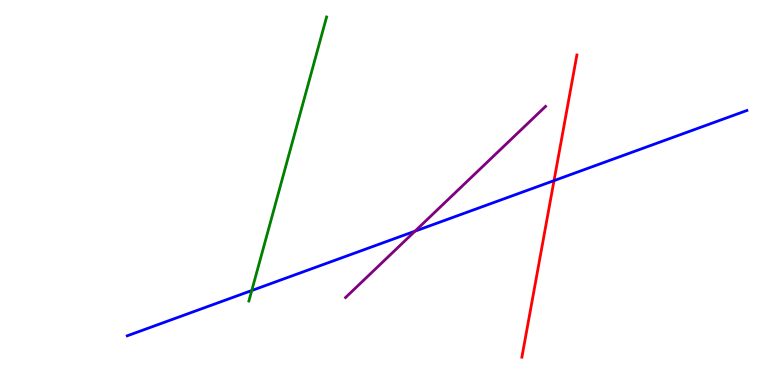[{'lines': ['blue', 'red'], 'intersections': [{'x': 7.15, 'y': 5.31}]}, {'lines': ['green', 'red'], 'intersections': []}, {'lines': ['purple', 'red'], 'intersections': []}, {'lines': ['blue', 'green'], 'intersections': [{'x': 3.25, 'y': 2.45}]}, {'lines': ['blue', 'purple'], 'intersections': [{'x': 5.35, 'y': 4.0}]}, {'lines': ['green', 'purple'], 'intersections': []}]